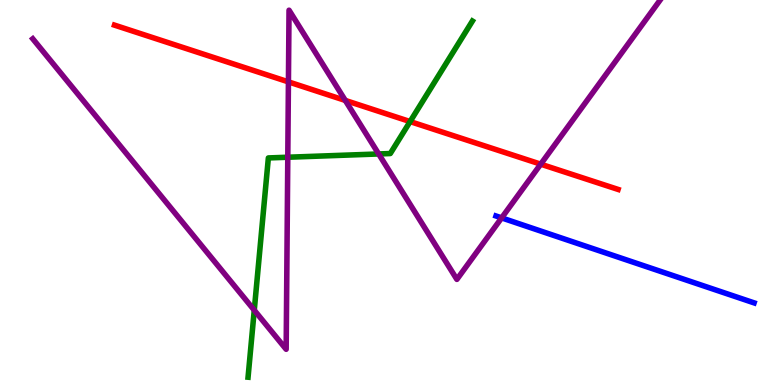[{'lines': ['blue', 'red'], 'intersections': []}, {'lines': ['green', 'red'], 'intersections': [{'x': 5.29, 'y': 6.84}]}, {'lines': ['purple', 'red'], 'intersections': [{'x': 3.72, 'y': 7.87}, {'x': 4.46, 'y': 7.39}, {'x': 6.98, 'y': 5.74}]}, {'lines': ['blue', 'green'], 'intersections': []}, {'lines': ['blue', 'purple'], 'intersections': [{'x': 6.47, 'y': 4.34}]}, {'lines': ['green', 'purple'], 'intersections': [{'x': 3.28, 'y': 1.94}, {'x': 3.71, 'y': 5.92}, {'x': 4.89, 'y': 6.0}]}]